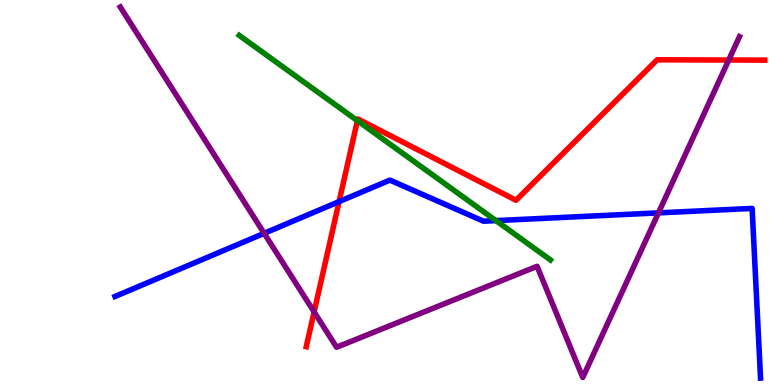[{'lines': ['blue', 'red'], 'intersections': [{'x': 4.38, 'y': 4.76}]}, {'lines': ['green', 'red'], 'intersections': [{'x': 4.61, 'y': 6.87}]}, {'lines': ['purple', 'red'], 'intersections': [{'x': 4.05, 'y': 1.9}, {'x': 9.4, 'y': 8.44}]}, {'lines': ['blue', 'green'], 'intersections': [{'x': 6.4, 'y': 4.27}]}, {'lines': ['blue', 'purple'], 'intersections': [{'x': 3.41, 'y': 3.94}, {'x': 8.5, 'y': 4.47}]}, {'lines': ['green', 'purple'], 'intersections': []}]